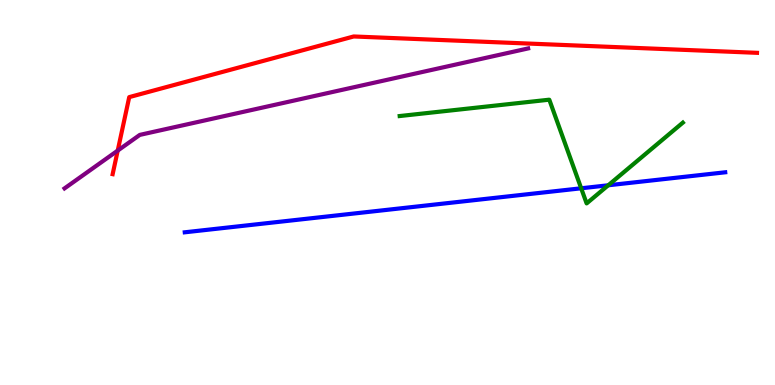[{'lines': ['blue', 'red'], 'intersections': []}, {'lines': ['green', 'red'], 'intersections': []}, {'lines': ['purple', 'red'], 'intersections': [{'x': 1.52, 'y': 6.09}]}, {'lines': ['blue', 'green'], 'intersections': [{'x': 7.5, 'y': 5.11}, {'x': 7.85, 'y': 5.19}]}, {'lines': ['blue', 'purple'], 'intersections': []}, {'lines': ['green', 'purple'], 'intersections': []}]